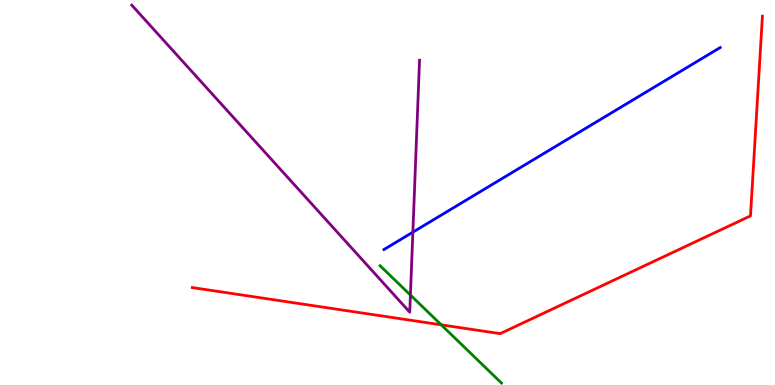[{'lines': ['blue', 'red'], 'intersections': []}, {'lines': ['green', 'red'], 'intersections': [{'x': 5.69, 'y': 1.56}]}, {'lines': ['purple', 'red'], 'intersections': []}, {'lines': ['blue', 'green'], 'intersections': []}, {'lines': ['blue', 'purple'], 'intersections': [{'x': 5.33, 'y': 3.97}]}, {'lines': ['green', 'purple'], 'intersections': [{'x': 5.3, 'y': 2.34}]}]